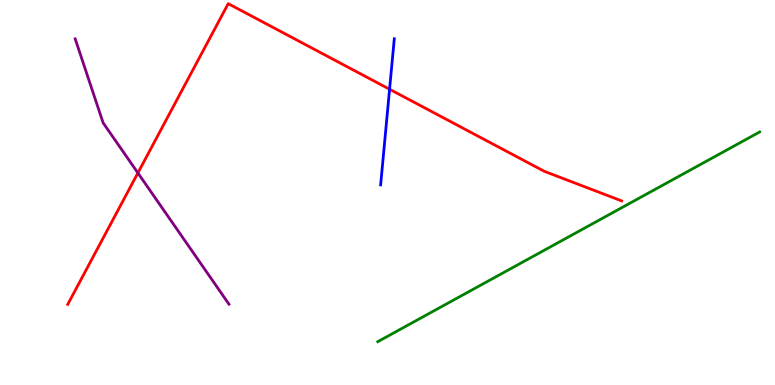[{'lines': ['blue', 'red'], 'intersections': [{'x': 5.03, 'y': 7.68}]}, {'lines': ['green', 'red'], 'intersections': []}, {'lines': ['purple', 'red'], 'intersections': [{'x': 1.78, 'y': 5.51}]}, {'lines': ['blue', 'green'], 'intersections': []}, {'lines': ['blue', 'purple'], 'intersections': []}, {'lines': ['green', 'purple'], 'intersections': []}]